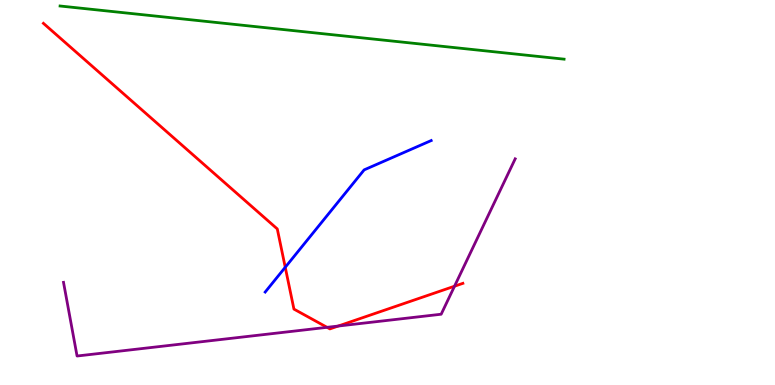[{'lines': ['blue', 'red'], 'intersections': [{'x': 3.68, 'y': 3.06}]}, {'lines': ['green', 'red'], 'intersections': []}, {'lines': ['purple', 'red'], 'intersections': [{'x': 4.22, 'y': 1.5}, {'x': 4.36, 'y': 1.53}, {'x': 5.86, 'y': 2.57}]}, {'lines': ['blue', 'green'], 'intersections': []}, {'lines': ['blue', 'purple'], 'intersections': []}, {'lines': ['green', 'purple'], 'intersections': []}]